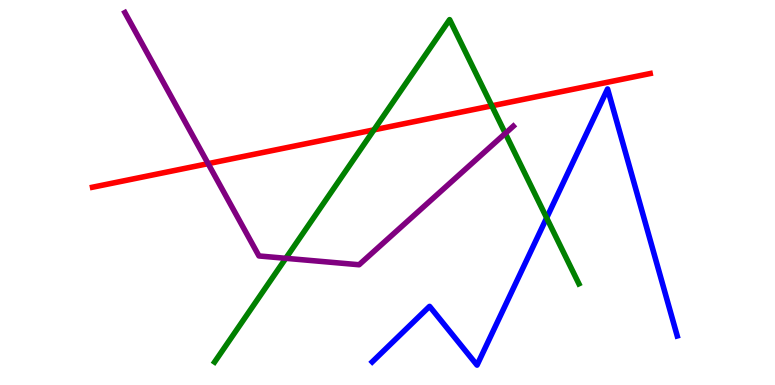[{'lines': ['blue', 'red'], 'intersections': []}, {'lines': ['green', 'red'], 'intersections': [{'x': 4.83, 'y': 6.63}, {'x': 6.35, 'y': 7.25}]}, {'lines': ['purple', 'red'], 'intersections': [{'x': 2.69, 'y': 5.75}]}, {'lines': ['blue', 'green'], 'intersections': [{'x': 7.05, 'y': 4.34}]}, {'lines': ['blue', 'purple'], 'intersections': []}, {'lines': ['green', 'purple'], 'intersections': [{'x': 3.69, 'y': 3.29}, {'x': 6.52, 'y': 6.54}]}]